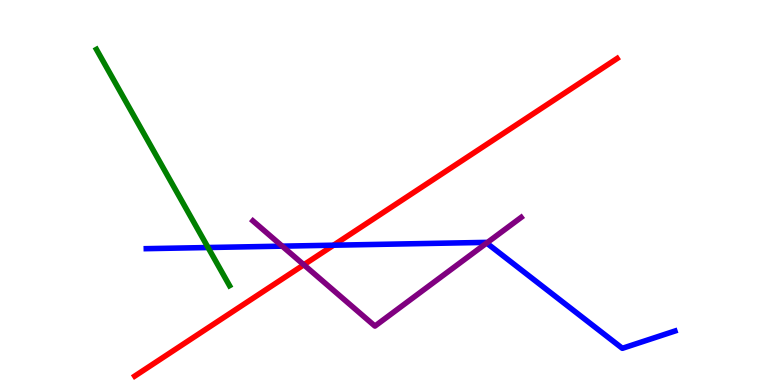[{'lines': ['blue', 'red'], 'intersections': [{'x': 4.3, 'y': 3.63}]}, {'lines': ['green', 'red'], 'intersections': []}, {'lines': ['purple', 'red'], 'intersections': [{'x': 3.92, 'y': 3.12}]}, {'lines': ['blue', 'green'], 'intersections': [{'x': 2.68, 'y': 3.57}]}, {'lines': ['blue', 'purple'], 'intersections': [{'x': 3.64, 'y': 3.61}, {'x': 6.28, 'y': 3.69}]}, {'lines': ['green', 'purple'], 'intersections': []}]